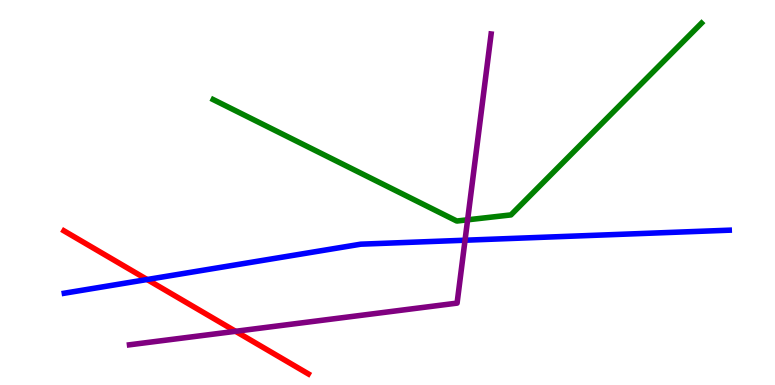[{'lines': ['blue', 'red'], 'intersections': [{'x': 1.9, 'y': 2.74}]}, {'lines': ['green', 'red'], 'intersections': []}, {'lines': ['purple', 'red'], 'intersections': [{'x': 3.04, 'y': 1.39}]}, {'lines': ['blue', 'green'], 'intersections': []}, {'lines': ['blue', 'purple'], 'intersections': [{'x': 6.0, 'y': 3.76}]}, {'lines': ['green', 'purple'], 'intersections': [{'x': 6.03, 'y': 4.29}]}]